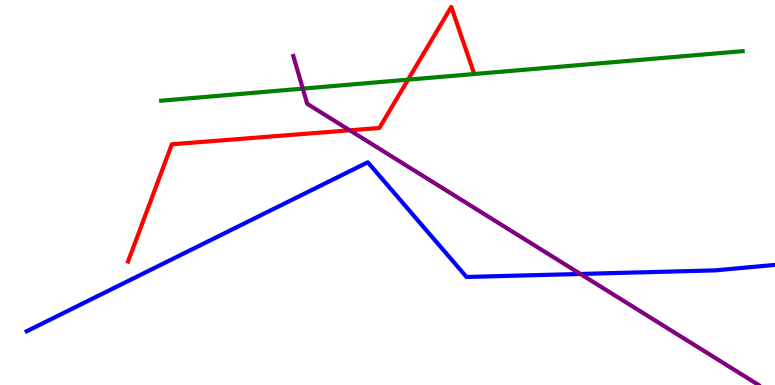[{'lines': ['blue', 'red'], 'intersections': []}, {'lines': ['green', 'red'], 'intersections': [{'x': 5.27, 'y': 7.93}]}, {'lines': ['purple', 'red'], 'intersections': [{'x': 4.51, 'y': 6.62}]}, {'lines': ['blue', 'green'], 'intersections': []}, {'lines': ['blue', 'purple'], 'intersections': [{'x': 7.49, 'y': 2.88}]}, {'lines': ['green', 'purple'], 'intersections': [{'x': 3.91, 'y': 7.7}]}]